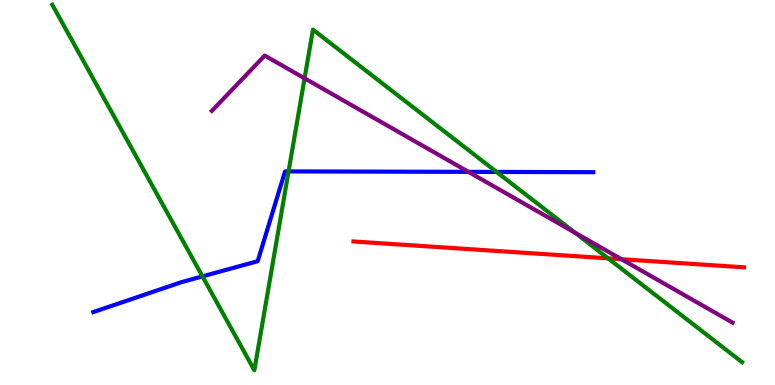[{'lines': ['blue', 'red'], 'intersections': []}, {'lines': ['green', 'red'], 'intersections': [{'x': 7.85, 'y': 3.29}]}, {'lines': ['purple', 'red'], 'intersections': [{'x': 8.02, 'y': 3.27}]}, {'lines': ['blue', 'green'], 'intersections': [{'x': 2.61, 'y': 2.82}, {'x': 3.72, 'y': 5.55}, {'x': 6.41, 'y': 5.53}]}, {'lines': ['blue', 'purple'], 'intersections': [{'x': 6.04, 'y': 5.54}]}, {'lines': ['green', 'purple'], 'intersections': [{'x': 3.93, 'y': 7.97}, {'x': 7.42, 'y': 3.96}]}]